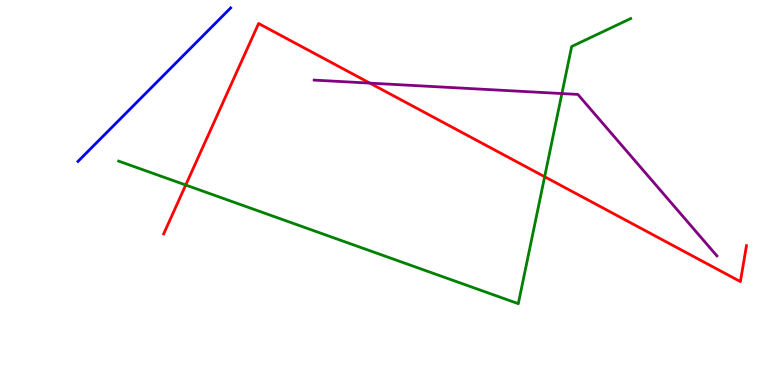[{'lines': ['blue', 'red'], 'intersections': []}, {'lines': ['green', 'red'], 'intersections': [{'x': 2.4, 'y': 5.19}, {'x': 7.03, 'y': 5.41}]}, {'lines': ['purple', 'red'], 'intersections': [{'x': 4.77, 'y': 7.84}]}, {'lines': ['blue', 'green'], 'intersections': []}, {'lines': ['blue', 'purple'], 'intersections': []}, {'lines': ['green', 'purple'], 'intersections': [{'x': 7.25, 'y': 7.57}]}]